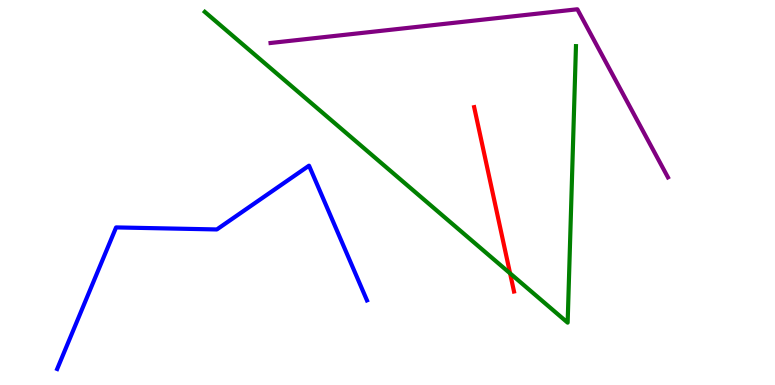[{'lines': ['blue', 'red'], 'intersections': []}, {'lines': ['green', 'red'], 'intersections': [{'x': 6.58, 'y': 2.9}]}, {'lines': ['purple', 'red'], 'intersections': []}, {'lines': ['blue', 'green'], 'intersections': []}, {'lines': ['blue', 'purple'], 'intersections': []}, {'lines': ['green', 'purple'], 'intersections': []}]